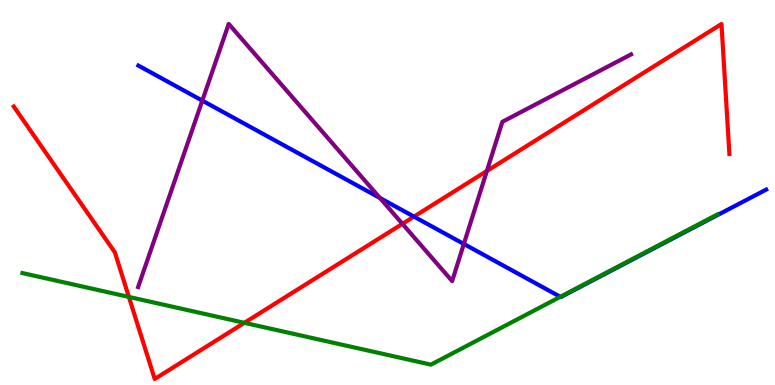[{'lines': ['blue', 'red'], 'intersections': [{'x': 5.34, 'y': 4.37}]}, {'lines': ['green', 'red'], 'intersections': [{'x': 1.66, 'y': 2.29}, {'x': 3.15, 'y': 1.62}]}, {'lines': ['purple', 'red'], 'intersections': [{'x': 5.19, 'y': 4.19}, {'x': 6.28, 'y': 5.56}]}, {'lines': ['blue', 'green'], 'intersections': [{'x': 7.23, 'y': 2.29}]}, {'lines': ['blue', 'purple'], 'intersections': [{'x': 2.61, 'y': 7.39}, {'x': 4.9, 'y': 4.86}, {'x': 5.99, 'y': 3.66}]}, {'lines': ['green', 'purple'], 'intersections': []}]